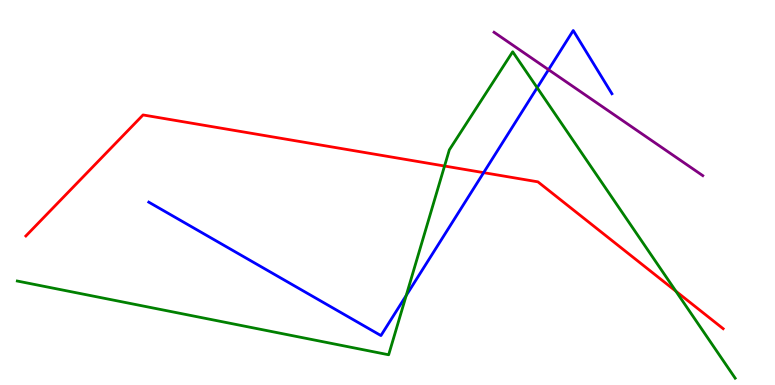[{'lines': ['blue', 'red'], 'intersections': [{'x': 6.24, 'y': 5.52}]}, {'lines': ['green', 'red'], 'intersections': [{'x': 5.74, 'y': 5.69}, {'x': 8.72, 'y': 2.44}]}, {'lines': ['purple', 'red'], 'intersections': []}, {'lines': ['blue', 'green'], 'intersections': [{'x': 5.24, 'y': 2.33}, {'x': 6.93, 'y': 7.72}]}, {'lines': ['blue', 'purple'], 'intersections': [{'x': 7.08, 'y': 8.19}]}, {'lines': ['green', 'purple'], 'intersections': []}]